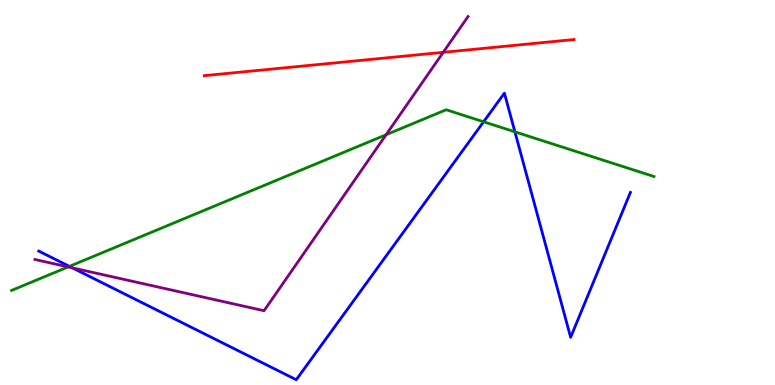[{'lines': ['blue', 'red'], 'intersections': []}, {'lines': ['green', 'red'], 'intersections': []}, {'lines': ['purple', 'red'], 'intersections': [{'x': 5.72, 'y': 8.64}]}, {'lines': ['blue', 'green'], 'intersections': [{'x': 0.895, 'y': 3.08}, {'x': 6.24, 'y': 6.84}, {'x': 6.64, 'y': 6.58}]}, {'lines': ['blue', 'purple'], 'intersections': [{'x': 0.934, 'y': 3.04}]}, {'lines': ['green', 'purple'], 'intersections': [{'x': 0.879, 'y': 3.07}, {'x': 4.98, 'y': 6.5}]}]